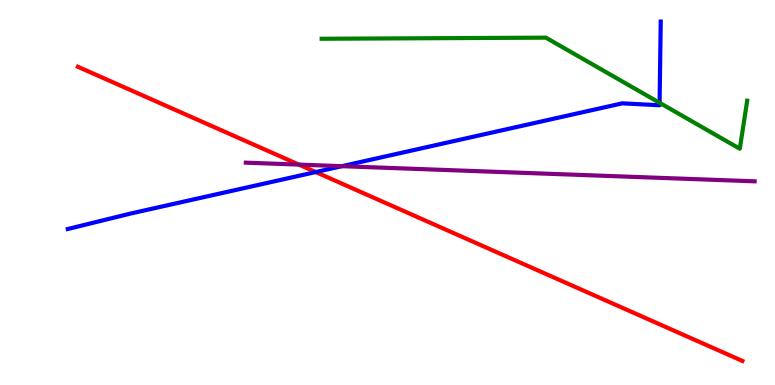[{'lines': ['blue', 'red'], 'intersections': [{'x': 4.07, 'y': 5.53}]}, {'lines': ['green', 'red'], 'intersections': []}, {'lines': ['purple', 'red'], 'intersections': [{'x': 3.86, 'y': 5.72}]}, {'lines': ['blue', 'green'], 'intersections': [{'x': 8.51, 'y': 7.33}]}, {'lines': ['blue', 'purple'], 'intersections': [{'x': 4.41, 'y': 5.68}]}, {'lines': ['green', 'purple'], 'intersections': []}]